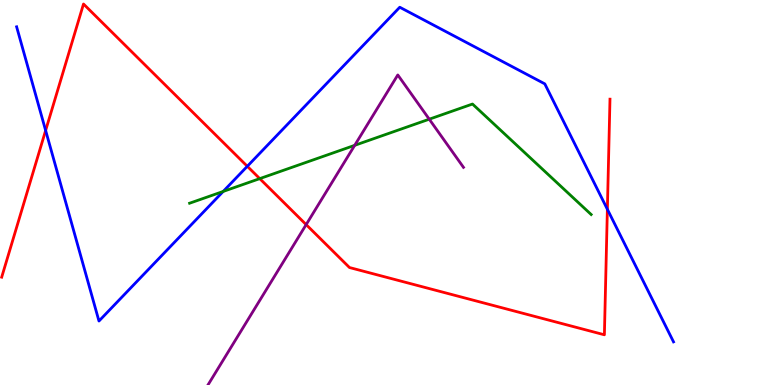[{'lines': ['blue', 'red'], 'intersections': [{'x': 0.589, 'y': 6.61}, {'x': 3.19, 'y': 5.68}, {'x': 7.84, 'y': 4.56}]}, {'lines': ['green', 'red'], 'intersections': [{'x': 3.35, 'y': 5.36}]}, {'lines': ['purple', 'red'], 'intersections': [{'x': 3.95, 'y': 4.17}]}, {'lines': ['blue', 'green'], 'intersections': [{'x': 2.88, 'y': 5.03}]}, {'lines': ['blue', 'purple'], 'intersections': []}, {'lines': ['green', 'purple'], 'intersections': [{'x': 4.58, 'y': 6.22}, {'x': 5.54, 'y': 6.9}]}]